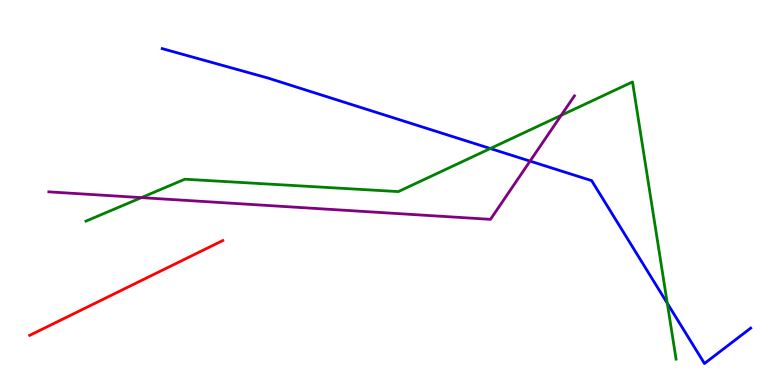[{'lines': ['blue', 'red'], 'intersections': []}, {'lines': ['green', 'red'], 'intersections': []}, {'lines': ['purple', 'red'], 'intersections': []}, {'lines': ['blue', 'green'], 'intersections': [{'x': 6.33, 'y': 6.14}, {'x': 8.61, 'y': 2.12}]}, {'lines': ['blue', 'purple'], 'intersections': [{'x': 6.84, 'y': 5.82}]}, {'lines': ['green', 'purple'], 'intersections': [{'x': 1.82, 'y': 4.87}, {'x': 7.24, 'y': 7.0}]}]